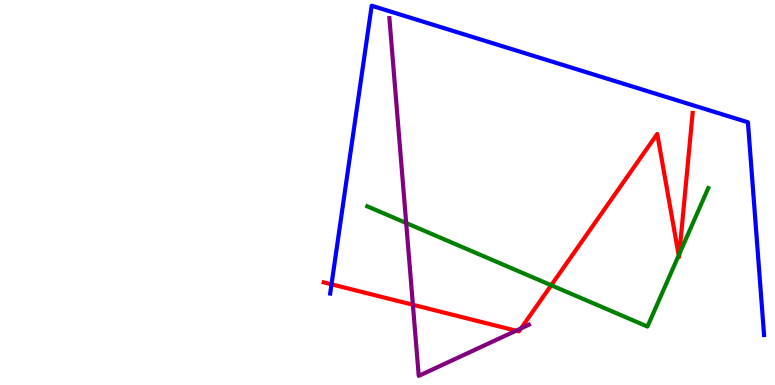[{'lines': ['blue', 'red'], 'intersections': [{'x': 4.28, 'y': 2.62}]}, {'lines': ['green', 'red'], 'intersections': [{'x': 7.11, 'y': 2.59}, {'x': 8.76, 'y': 3.37}, {'x': 8.77, 'y': 3.4}]}, {'lines': ['purple', 'red'], 'intersections': [{'x': 5.33, 'y': 2.08}, {'x': 6.66, 'y': 1.41}, {'x': 6.72, 'y': 1.47}]}, {'lines': ['blue', 'green'], 'intersections': []}, {'lines': ['blue', 'purple'], 'intersections': []}, {'lines': ['green', 'purple'], 'intersections': [{'x': 5.24, 'y': 4.21}]}]